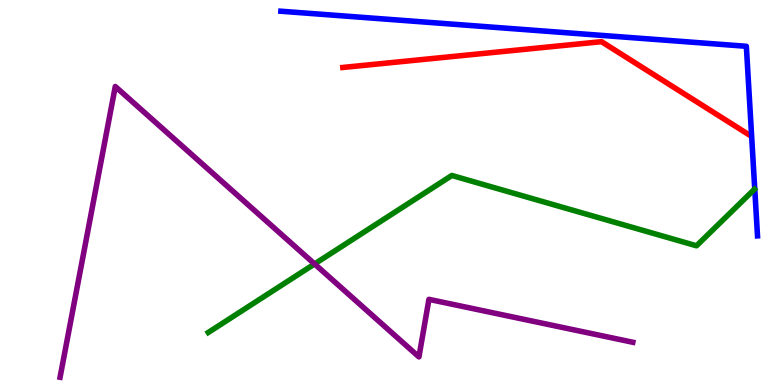[{'lines': ['blue', 'red'], 'intersections': []}, {'lines': ['green', 'red'], 'intersections': []}, {'lines': ['purple', 'red'], 'intersections': []}, {'lines': ['blue', 'green'], 'intersections': []}, {'lines': ['blue', 'purple'], 'intersections': []}, {'lines': ['green', 'purple'], 'intersections': [{'x': 4.06, 'y': 3.14}]}]